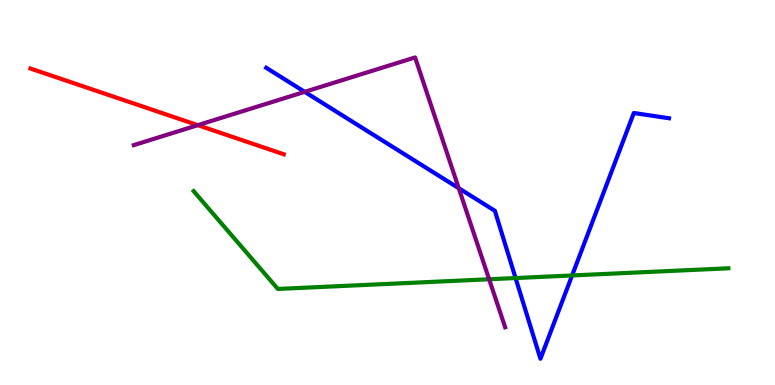[{'lines': ['blue', 'red'], 'intersections': []}, {'lines': ['green', 'red'], 'intersections': []}, {'lines': ['purple', 'red'], 'intersections': [{'x': 2.55, 'y': 6.75}]}, {'lines': ['blue', 'green'], 'intersections': [{'x': 6.65, 'y': 2.78}, {'x': 7.38, 'y': 2.85}]}, {'lines': ['blue', 'purple'], 'intersections': [{'x': 3.93, 'y': 7.61}, {'x': 5.92, 'y': 5.11}]}, {'lines': ['green', 'purple'], 'intersections': [{'x': 6.31, 'y': 2.75}]}]